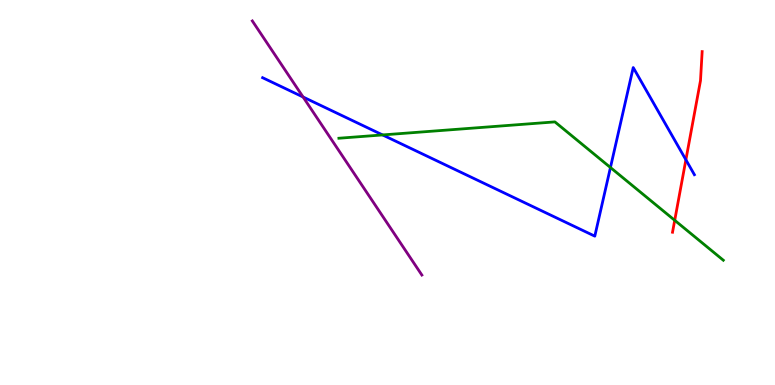[{'lines': ['blue', 'red'], 'intersections': [{'x': 8.85, 'y': 5.85}]}, {'lines': ['green', 'red'], 'intersections': [{'x': 8.71, 'y': 4.28}]}, {'lines': ['purple', 'red'], 'intersections': []}, {'lines': ['blue', 'green'], 'intersections': [{'x': 4.94, 'y': 6.5}, {'x': 7.88, 'y': 5.65}]}, {'lines': ['blue', 'purple'], 'intersections': [{'x': 3.91, 'y': 7.48}]}, {'lines': ['green', 'purple'], 'intersections': []}]